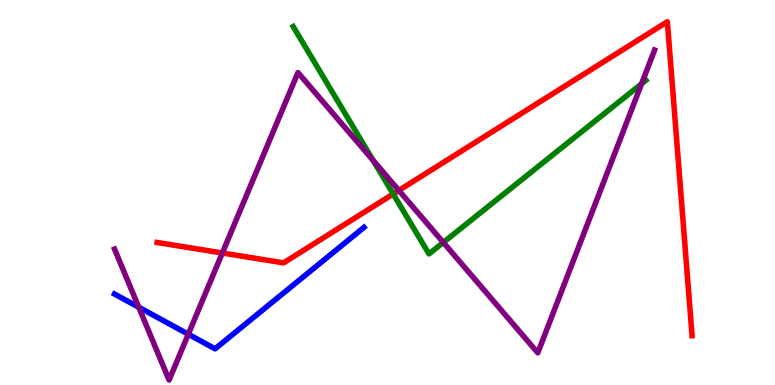[{'lines': ['blue', 'red'], 'intersections': []}, {'lines': ['green', 'red'], 'intersections': [{'x': 5.07, 'y': 4.96}]}, {'lines': ['purple', 'red'], 'intersections': [{'x': 2.87, 'y': 3.43}, {'x': 5.15, 'y': 5.05}]}, {'lines': ['blue', 'green'], 'intersections': []}, {'lines': ['blue', 'purple'], 'intersections': [{'x': 1.79, 'y': 2.02}, {'x': 2.43, 'y': 1.32}]}, {'lines': ['green', 'purple'], 'intersections': [{'x': 4.81, 'y': 5.83}, {'x': 5.72, 'y': 3.7}, {'x': 8.28, 'y': 7.82}]}]